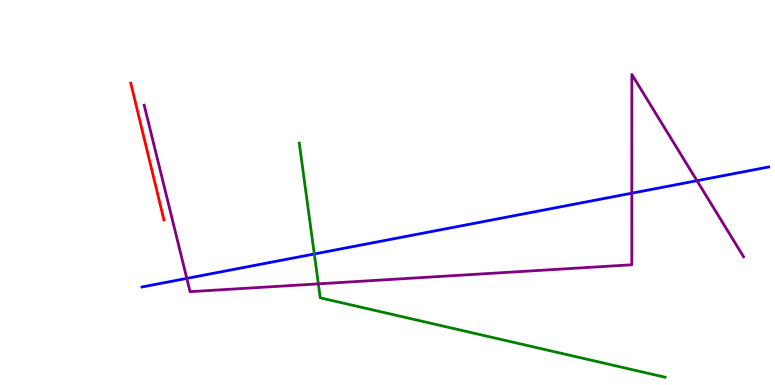[{'lines': ['blue', 'red'], 'intersections': []}, {'lines': ['green', 'red'], 'intersections': []}, {'lines': ['purple', 'red'], 'intersections': []}, {'lines': ['blue', 'green'], 'intersections': [{'x': 4.06, 'y': 3.4}]}, {'lines': ['blue', 'purple'], 'intersections': [{'x': 2.41, 'y': 2.77}, {'x': 8.15, 'y': 4.98}, {'x': 8.99, 'y': 5.31}]}, {'lines': ['green', 'purple'], 'intersections': [{'x': 4.11, 'y': 2.63}]}]